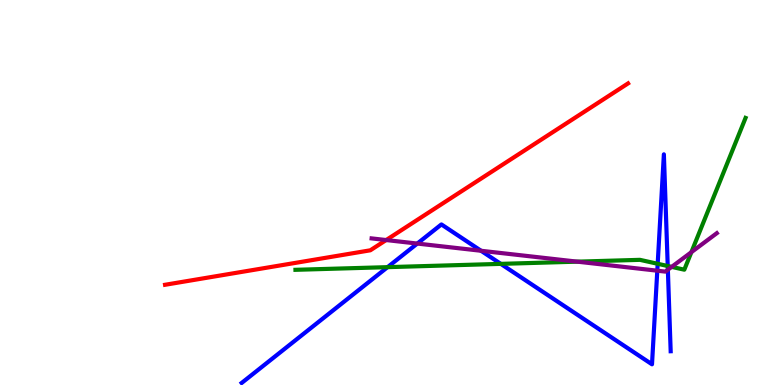[{'lines': ['blue', 'red'], 'intersections': []}, {'lines': ['green', 'red'], 'intersections': []}, {'lines': ['purple', 'red'], 'intersections': [{'x': 4.98, 'y': 3.77}]}, {'lines': ['blue', 'green'], 'intersections': [{'x': 5.0, 'y': 3.06}, {'x': 6.46, 'y': 3.15}, {'x': 8.49, 'y': 3.15}, {'x': 8.62, 'y': 3.09}]}, {'lines': ['blue', 'purple'], 'intersections': [{'x': 5.38, 'y': 3.67}, {'x': 6.21, 'y': 3.49}, {'x': 8.48, 'y': 2.97}, {'x': 8.62, 'y': 2.99}]}, {'lines': ['green', 'purple'], 'intersections': [{'x': 7.45, 'y': 3.2}, {'x': 8.67, 'y': 3.07}, {'x': 8.92, 'y': 3.45}]}]